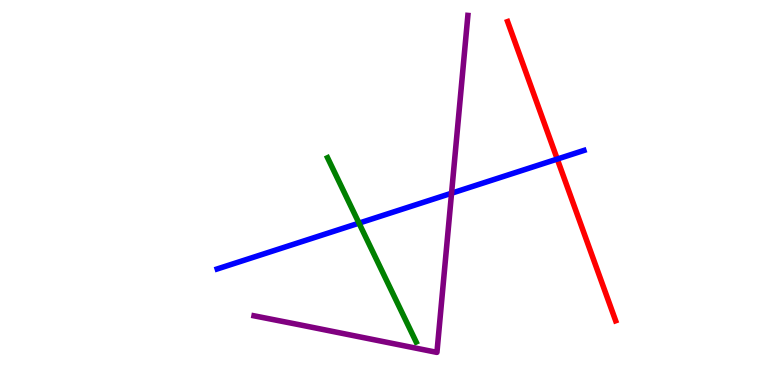[{'lines': ['blue', 'red'], 'intersections': [{'x': 7.19, 'y': 5.87}]}, {'lines': ['green', 'red'], 'intersections': []}, {'lines': ['purple', 'red'], 'intersections': []}, {'lines': ['blue', 'green'], 'intersections': [{'x': 4.63, 'y': 4.2}]}, {'lines': ['blue', 'purple'], 'intersections': [{'x': 5.83, 'y': 4.98}]}, {'lines': ['green', 'purple'], 'intersections': []}]